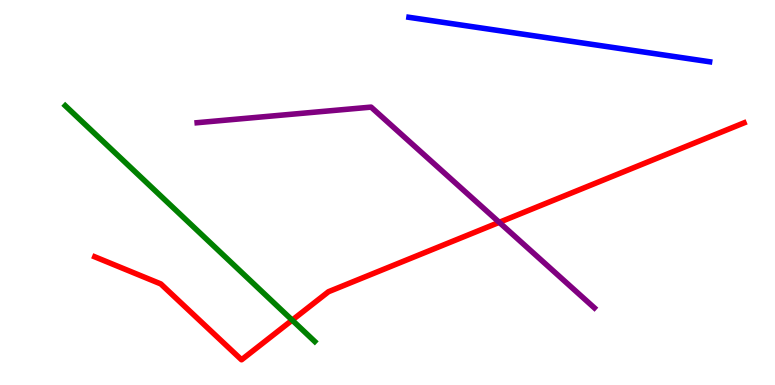[{'lines': ['blue', 'red'], 'intersections': []}, {'lines': ['green', 'red'], 'intersections': [{'x': 3.77, 'y': 1.68}]}, {'lines': ['purple', 'red'], 'intersections': [{'x': 6.44, 'y': 4.23}]}, {'lines': ['blue', 'green'], 'intersections': []}, {'lines': ['blue', 'purple'], 'intersections': []}, {'lines': ['green', 'purple'], 'intersections': []}]